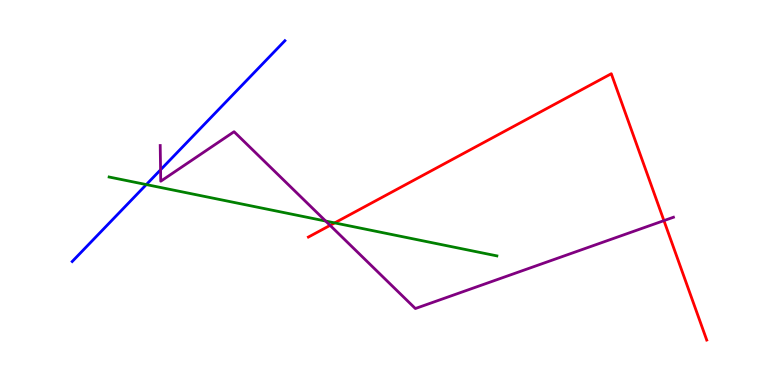[{'lines': ['blue', 'red'], 'intersections': []}, {'lines': ['green', 'red'], 'intersections': [{'x': 4.32, 'y': 4.21}]}, {'lines': ['purple', 'red'], 'intersections': [{'x': 4.26, 'y': 4.15}, {'x': 8.57, 'y': 4.27}]}, {'lines': ['blue', 'green'], 'intersections': [{'x': 1.89, 'y': 5.21}]}, {'lines': ['blue', 'purple'], 'intersections': [{'x': 2.07, 'y': 5.59}]}, {'lines': ['green', 'purple'], 'intersections': [{'x': 4.2, 'y': 4.26}]}]